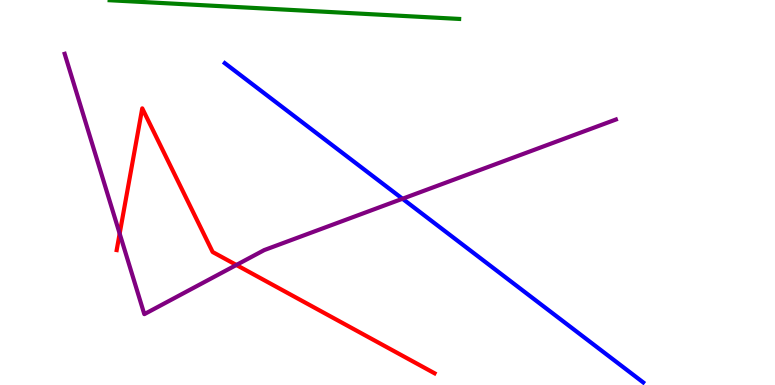[{'lines': ['blue', 'red'], 'intersections': []}, {'lines': ['green', 'red'], 'intersections': []}, {'lines': ['purple', 'red'], 'intersections': [{'x': 1.54, 'y': 3.93}, {'x': 3.05, 'y': 3.12}]}, {'lines': ['blue', 'green'], 'intersections': []}, {'lines': ['blue', 'purple'], 'intersections': [{'x': 5.19, 'y': 4.84}]}, {'lines': ['green', 'purple'], 'intersections': []}]